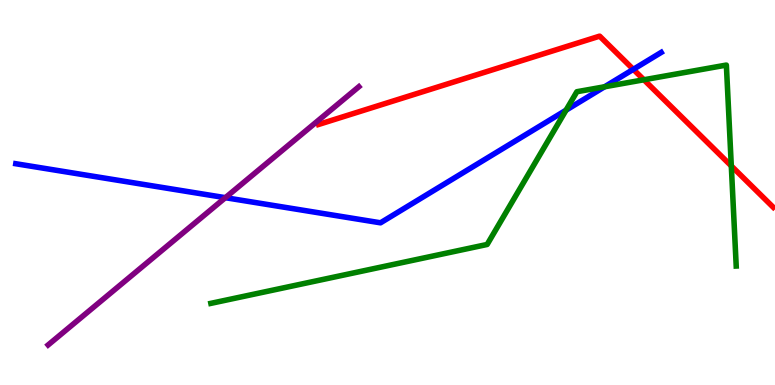[{'lines': ['blue', 'red'], 'intersections': [{'x': 8.17, 'y': 8.2}]}, {'lines': ['green', 'red'], 'intersections': [{'x': 8.31, 'y': 7.93}, {'x': 9.44, 'y': 5.69}]}, {'lines': ['purple', 'red'], 'intersections': []}, {'lines': ['blue', 'green'], 'intersections': [{'x': 7.3, 'y': 7.14}, {'x': 7.8, 'y': 7.75}]}, {'lines': ['blue', 'purple'], 'intersections': [{'x': 2.91, 'y': 4.87}]}, {'lines': ['green', 'purple'], 'intersections': []}]